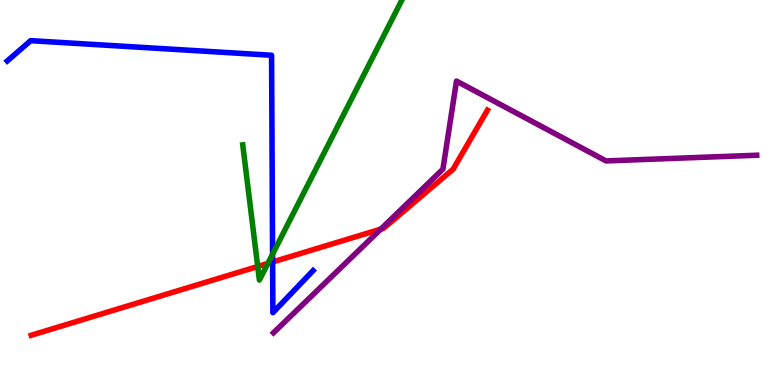[{'lines': ['blue', 'red'], 'intersections': [{'x': 3.52, 'y': 3.2}]}, {'lines': ['green', 'red'], 'intersections': [{'x': 3.33, 'y': 3.08}, {'x': 3.46, 'y': 3.16}]}, {'lines': ['purple', 'red'], 'intersections': [{'x': 4.91, 'y': 4.05}]}, {'lines': ['blue', 'green'], 'intersections': [{'x': 3.52, 'y': 3.4}]}, {'lines': ['blue', 'purple'], 'intersections': []}, {'lines': ['green', 'purple'], 'intersections': []}]